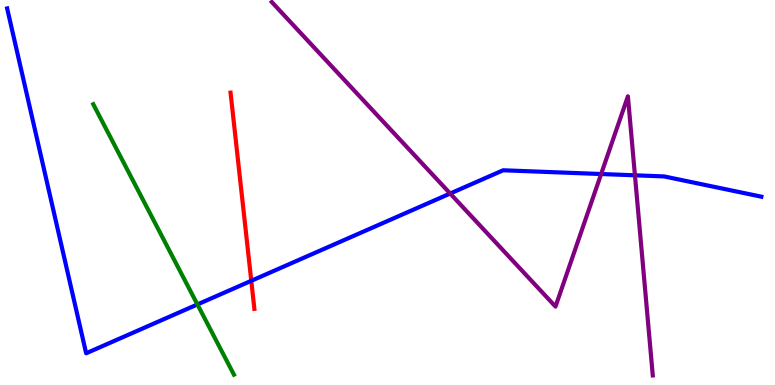[{'lines': ['blue', 'red'], 'intersections': [{'x': 3.24, 'y': 2.71}]}, {'lines': ['green', 'red'], 'intersections': []}, {'lines': ['purple', 'red'], 'intersections': []}, {'lines': ['blue', 'green'], 'intersections': [{'x': 2.55, 'y': 2.09}]}, {'lines': ['blue', 'purple'], 'intersections': [{'x': 5.81, 'y': 4.97}, {'x': 7.76, 'y': 5.48}, {'x': 8.19, 'y': 5.45}]}, {'lines': ['green', 'purple'], 'intersections': []}]